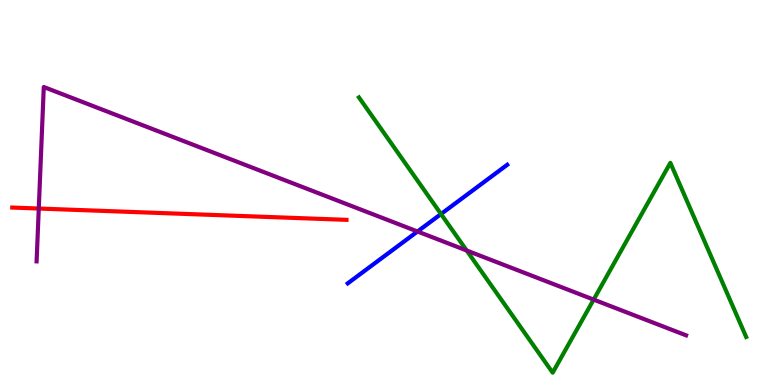[{'lines': ['blue', 'red'], 'intersections': []}, {'lines': ['green', 'red'], 'intersections': []}, {'lines': ['purple', 'red'], 'intersections': [{'x': 0.5, 'y': 4.58}]}, {'lines': ['blue', 'green'], 'intersections': [{'x': 5.69, 'y': 4.44}]}, {'lines': ['blue', 'purple'], 'intersections': [{'x': 5.39, 'y': 3.99}]}, {'lines': ['green', 'purple'], 'intersections': [{'x': 6.02, 'y': 3.49}, {'x': 7.66, 'y': 2.22}]}]